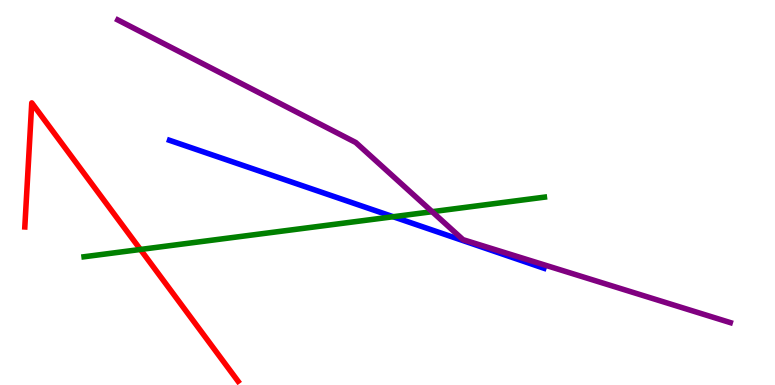[{'lines': ['blue', 'red'], 'intersections': []}, {'lines': ['green', 'red'], 'intersections': [{'x': 1.81, 'y': 3.52}]}, {'lines': ['purple', 'red'], 'intersections': []}, {'lines': ['blue', 'green'], 'intersections': [{'x': 5.07, 'y': 4.37}]}, {'lines': ['blue', 'purple'], 'intersections': []}, {'lines': ['green', 'purple'], 'intersections': [{'x': 5.58, 'y': 4.5}]}]